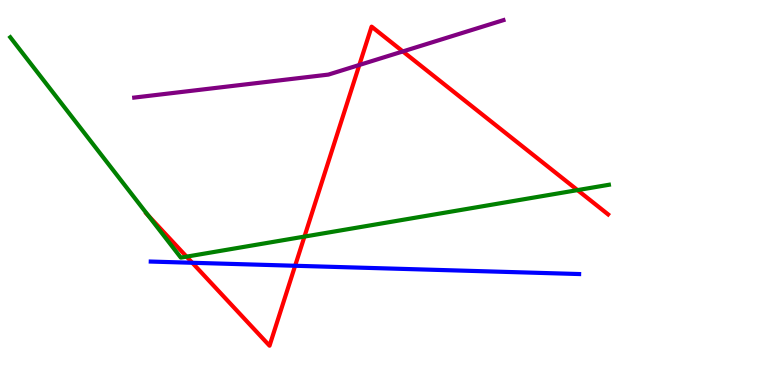[{'lines': ['blue', 'red'], 'intersections': [{'x': 2.48, 'y': 3.17}, {'x': 3.81, 'y': 3.1}]}, {'lines': ['green', 'red'], 'intersections': [{'x': 1.91, 'y': 4.4}, {'x': 2.41, 'y': 3.33}, {'x': 3.93, 'y': 3.85}, {'x': 7.45, 'y': 5.06}]}, {'lines': ['purple', 'red'], 'intersections': [{'x': 4.64, 'y': 8.31}, {'x': 5.2, 'y': 8.66}]}, {'lines': ['blue', 'green'], 'intersections': []}, {'lines': ['blue', 'purple'], 'intersections': []}, {'lines': ['green', 'purple'], 'intersections': []}]